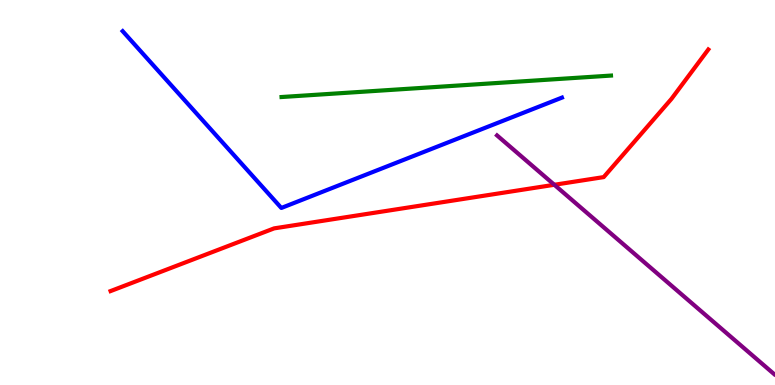[{'lines': ['blue', 'red'], 'intersections': []}, {'lines': ['green', 'red'], 'intersections': []}, {'lines': ['purple', 'red'], 'intersections': [{'x': 7.15, 'y': 5.2}]}, {'lines': ['blue', 'green'], 'intersections': []}, {'lines': ['blue', 'purple'], 'intersections': []}, {'lines': ['green', 'purple'], 'intersections': []}]